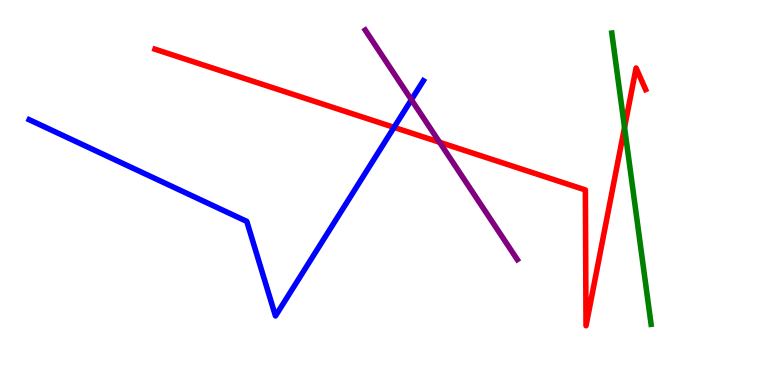[{'lines': ['blue', 'red'], 'intersections': [{'x': 5.08, 'y': 6.69}]}, {'lines': ['green', 'red'], 'intersections': [{'x': 8.06, 'y': 6.69}]}, {'lines': ['purple', 'red'], 'intersections': [{'x': 5.67, 'y': 6.3}]}, {'lines': ['blue', 'green'], 'intersections': []}, {'lines': ['blue', 'purple'], 'intersections': [{'x': 5.31, 'y': 7.41}]}, {'lines': ['green', 'purple'], 'intersections': []}]